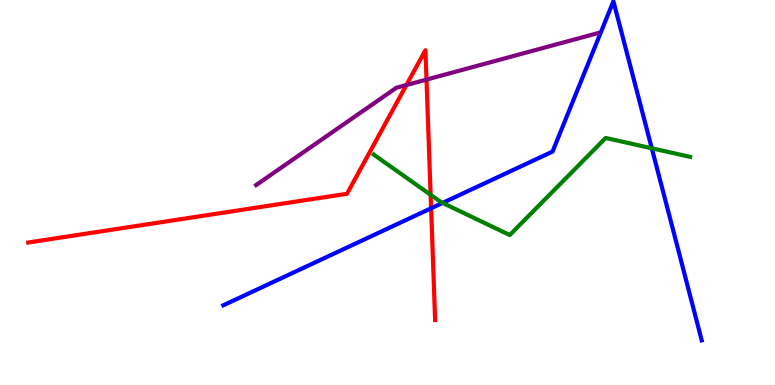[{'lines': ['blue', 'red'], 'intersections': [{'x': 5.56, 'y': 4.59}]}, {'lines': ['green', 'red'], 'intersections': [{'x': 5.56, 'y': 4.94}]}, {'lines': ['purple', 'red'], 'intersections': [{'x': 5.24, 'y': 7.79}, {'x': 5.5, 'y': 7.93}]}, {'lines': ['blue', 'green'], 'intersections': [{'x': 5.71, 'y': 4.73}, {'x': 8.41, 'y': 6.15}]}, {'lines': ['blue', 'purple'], 'intersections': []}, {'lines': ['green', 'purple'], 'intersections': []}]